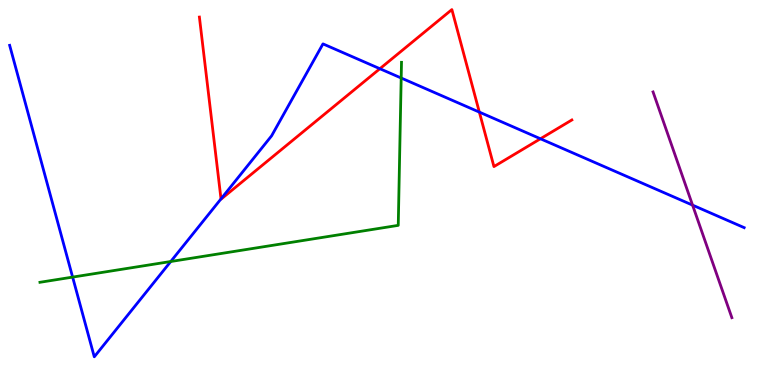[{'lines': ['blue', 'red'], 'intersections': [{'x': 2.85, 'y': 4.83}, {'x': 4.9, 'y': 8.22}, {'x': 6.19, 'y': 7.09}, {'x': 6.97, 'y': 6.4}]}, {'lines': ['green', 'red'], 'intersections': []}, {'lines': ['purple', 'red'], 'intersections': []}, {'lines': ['blue', 'green'], 'intersections': [{'x': 0.937, 'y': 2.8}, {'x': 2.2, 'y': 3.21}, {'x': 5.18, 'y': 7.97}]}, {'lines': ['blue', 'purple'], 'intersections': [{'x': 8.94, 'y': 4.67}]}, {'lines': ['green', 'purple'], 'intersections': []}]